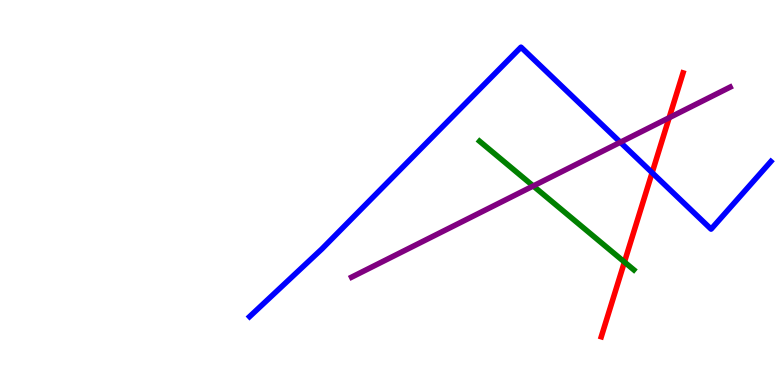[{'lines': ['blue', 'red'], 'intersections': [{'x': 8.41, 'y': 5.51}]}, {'lines': ['green', 'red'], 'intersections': [{'x': 8.06, 'y': 3.19}]}, {'lines': ['purple', 'red'], 'intersections': [{'x': 8.63, 'y': 6.94}]}, {'lines': ['blue', 'green'], 'intersections': []}, {'lines': ['blue', 'purple'], 'intersections': [{'x': 8.0, 'y': 6.31}]}, {'lines': ['green', 'purple'], 'intersections': [{'x': 6.88, 'y': 5.17}]}]